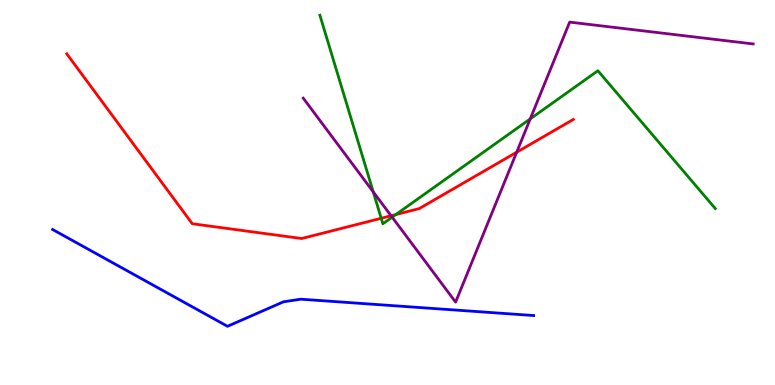[{'lines': ['blue', 'red'], 'intersections': []}, {'lines': ['green', 'red'], 'intersections': [{'x': 4.92, 'y': 4.33}, {'x': 5.11, 'y': 4.43}]}, {'lines': ['purple', 'red'], 'intersections': [{'x': 5.05, 'y': 4.4}, {'x': 6.67, 'y': 6.05}]}, {'lines': ['blue', 'green'], 'intersections': []}, {'lines': ['blue', 'purple'], 'intersections': []}, {'lines': ['green', 'purple'], 'intersections': [{'x': 4.82, 'y': 5.02}, {'x': 5.06, 'y': 4.36}, {'x': 6.84, 'y': 6.91}]}]